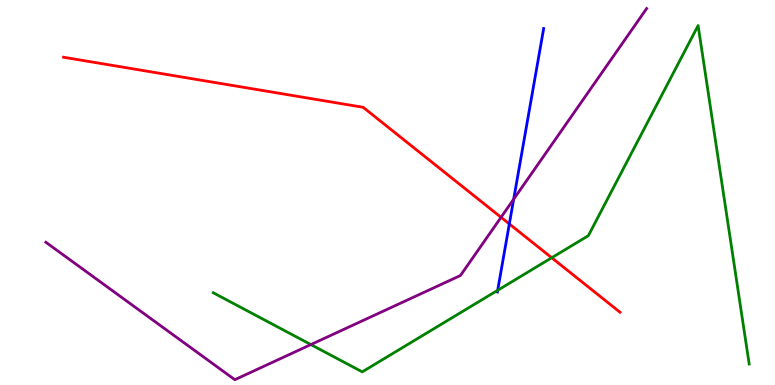[{'lines': ['blue', 'red'], 'intersections': [{'x': 6.57, 'y': 4.18}]}, {'lines': ['green', 'red'], 'intersections': [{'x': 7.12, 'y': 3.31}]}, {'lines': ['purple', 'red'], 'intersections': [{'x': 6.47, 'y': 4.36}]}, {'lines': ['blue', 'green'], 'intersections': [{'x': 6.42, 'y': 2.46}]}, {'lines': ['blue', 'purple'], 'intersections': [{'x': 6.63, 'y': 4.83}]}, {'lines': ['green', 'purple'], 'intersections': [{'x': 4.01, 'y': 1.05}]}]